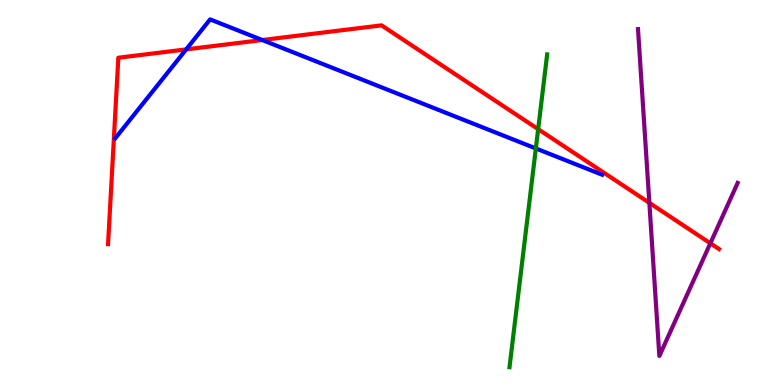[{'lines': ['blue', 'red'], 'intersections': [{'x': 2.4, 'y': 8.72}, {'x': 3.38, 'y': 8.96}]}, {'lines': ['green', 'red'], 'intersections': [{'x': 6.94, 'y': 6.65}]}, {'lines': ['purple', 'red'], 'intersections': [{'x': 8.38, 'y': 4.73}, {'x': 9.17, 'y': 3.68}]}, {'lines': ['blue', 'green'], 'intersections': [{'x': 6.91, 'y': 6.14}]}, {'lines': ['blue', 'purple'], 'intersections': []}, {'lines': ['green', 'purple'], 'intersections': []}]